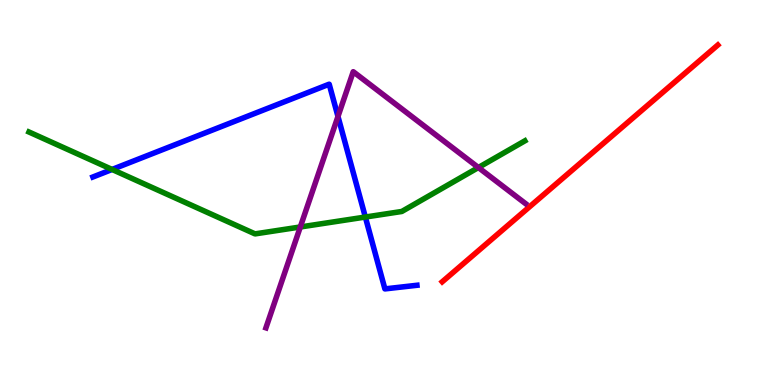[{'lines': ['blue', 'red'], 'intersections': []}, {'lines': ['green', 'red'], 'intersections': []}, {'lines': ['purple', 'red'], 'intersections': []}, {'lines': ['blue', 'green'], 'intersections': [{'x': 1.45, 'y': 5.6}, {'x': 4.71, 'y': 4.36}]}, {'lines': ['blue', 'purple'], 'intersections': [{'x': 4.36, 'y': 6.97}]}, {'lines': ['green', 'purple'], 'intersections': [{'x': 3.87, 'y': 4.1}, {'x': 6.17, 'y': 5.65}]}]